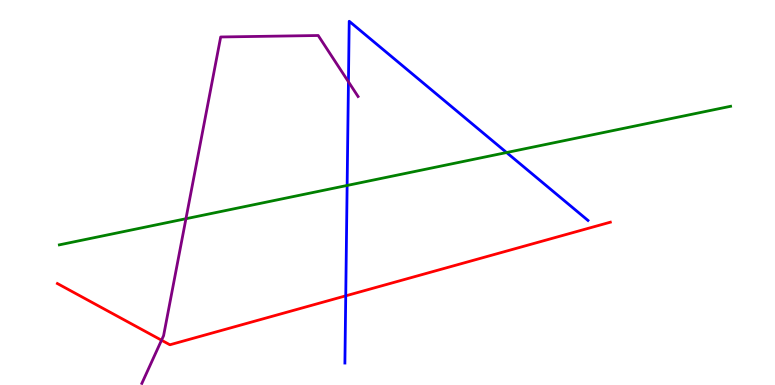[{'lines': ['blue', 'red'], 'intersections': [{'x': 4.46, 'y': 2.32}]}, {'lines': ['green', 'red'], 'intersections': []}, {'lines': ['purple', 'red'], 'intersections': [{'x': 2.08, 'y': 1.16}]}, {'lines': ['blue', 'green'], 'intersections': [{'x': 4.48, 'y': 5.18}, {'x': 6.54, 'y': 6.04}]}, {'lines': ['blue', 'purple'], 'intersections': [{'x': 4.5, 'y': 7.88}]}, {'lines': ['green', 'purple'], 'intersections': [{'x': 2.4, 'y': 4.32}]}]